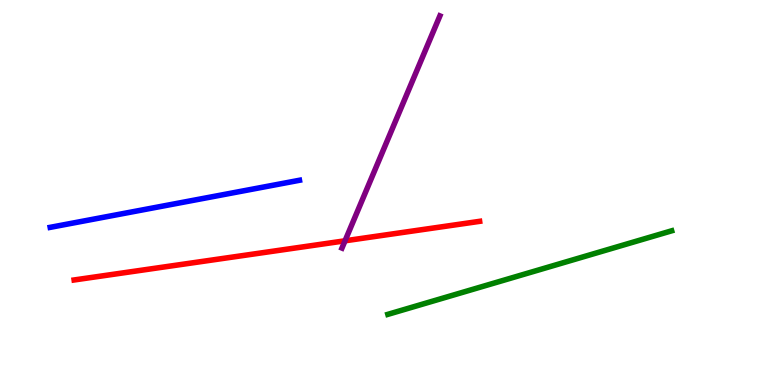[{'lines': ['blue', 'red'], 'intersections': []}, {'lines': ['green', 'red'], 'intersections': []}, {'lines': ['purple', 'red'], 'intersections': [{'x': 4.45, 'y': 3.75}]}, {'lines': ['blue', 'green'], 'intersections': []}, {'lines': ['blue', 'purple'], 'intersections': []}, {'lines': ['green', 'purple'], 'intersections': []}]